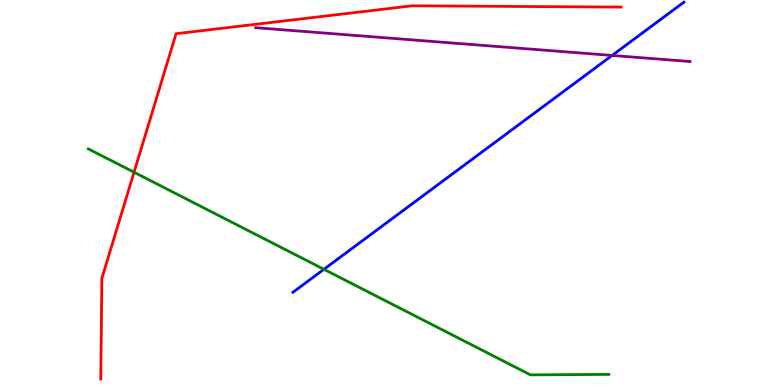[{'lines': ['blue', 'red'], 'intersections': []}, {'lines': ['green', 'red'], 'intersections': [{'x': 1.73, 'y': 5.53}]}, {'lines': ['purple', 'red'], 'intersections': []}, {'lines': ['blue', 'green'], 'intersections': [{'x': 4.18, 'y': 3.01}]}, {'lines': ['blue', 'purple'], 'intersections': [{'x': 7.9, 'y': 8.56}]}, {'lines': ['green', 'purple'], 'intersections': []}]